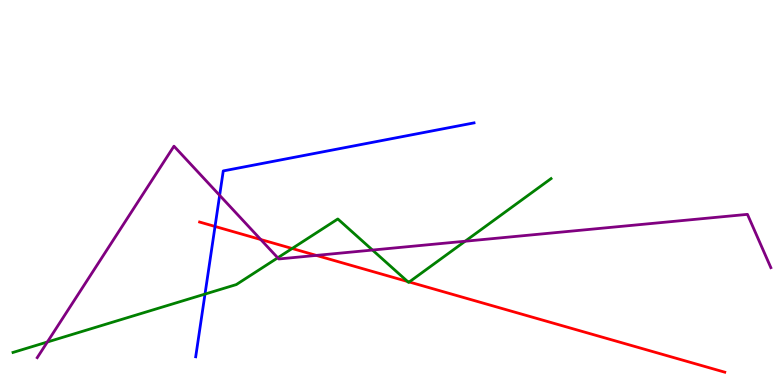[{'lines': ['blue', 'red'], 'intersections': [{'x': 2.77, 'y': 4.12}]}, {'lines': ['green', 'red'], 'intersections': [{'x': 3.77, 'y': 3.55}, {'x': 5.26, 'y': 2.69}, {'x': 5.28, 'y': 2.68}]}, {'lines': ['purple', 'red'], 'intersections': [{'x': 3.36, 'y': 3.78}, {'x': 4.08, 'y': 3.37}]}, {'lines': ['blue', 'green'], 'intersections': [{'x': 2.65, 'y': 2.36}]}, {'lines': ['blue', 'purple'], 'intersections': [{'x': 2.83, 'y': 4.93}]}, {'lines': ['green', 'purple'], 'intersections': [{'x': 0.611, 'y': 1.12}, {'x': 3.58, 'y': 3.3}, {'x': 4.81, 'y': 3.51}, {'x': 6.0, 'y': 3.73}]}]